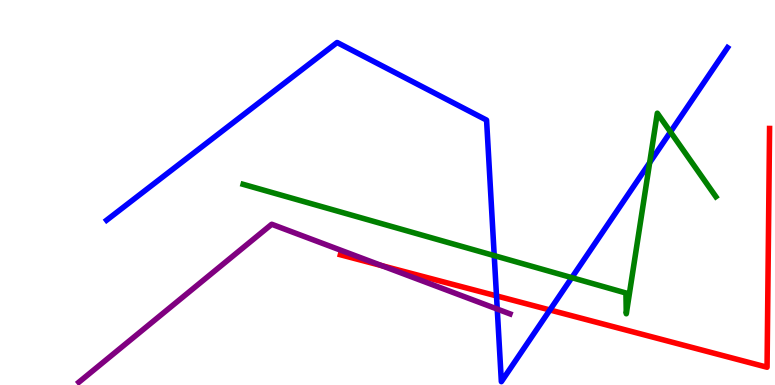[{'lines': ['blue', 'red'], 'intersections': [{'x': 6.41, 'y': 2.31}, {'x': 7.1, 'y': 1.95}]}, {'lines': ['green', 'red'], 'intersections': []}, {'lines': ['purple', 'red'], 'intersections': [{'x': 4.93, 'y': 3.1}]}, {'lines': ['blue', 'green'], 'intersections': [{'x': 6.38, 'y': 3.36}, {'x': 7.38, 'y': 2.79}, {'x': 8.38, 'y': 5.78}, {'x': 8.65, 'y': 6.57}]}, {'lines': ['blue', 'purple'], 'intersections': [{'x': 6.42, 'y': 1.97}]}, {'lines': ['green', 'purple'], 'intersections': []}]